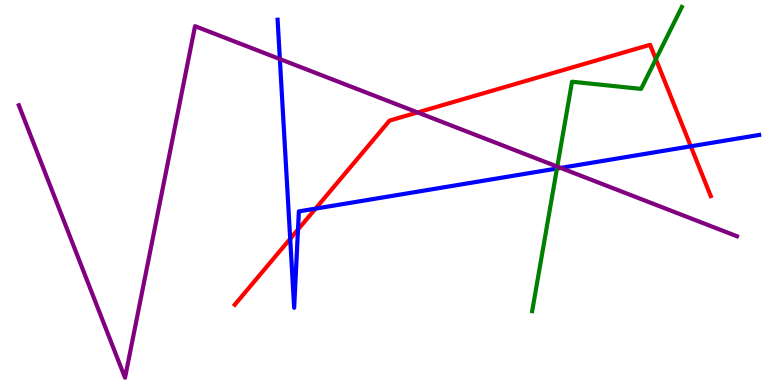[{'lines': ['blue', 'red'], 'intersections': [{'x': 3.74, 'y': 3.8}, {'x': 3.85, 'y': 4.04}, {'x': 4.07, 'y': 4.58}, {'x': 8.91, 'y': 6.2}]}, {'lines': ['green', 'red'], 'intersections': [{'x': 8.46, 'y': 8.46}]}, {'lines': ['purple', 'red'], 'intersections': [{'x': 5.39, 'y': 7.08}]}, {'lines': ['blue', 'green'], 'intersections': [{'x': 7.19, 'y': 5.62}]}, {'lines': ['blue', 'purple'], 'intersections': [{'x': 3.61, 'y': 8.47}, {'x': 7.23, 'y': 5.64}]}, {'lines': ['green', 'purple'], 'intersections': [{'x': 7.19, 'y': 5.67}]}]